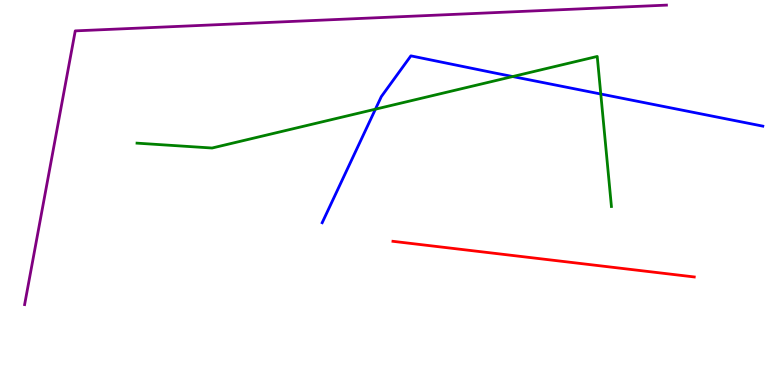[{'lines': ['blue', 'red'], 'intersections': []}, {'lines': ['green', 'red'], 'intersections': []}, {'lines': ['purple', 'red'], 'intersections': []}, {'lines': ['blue', 'green'], 'intersections': [{'x': 4.84, 'y': 7.16}, {'x': 6.62, 'y': 8.01}, {'x': 7.75, 'y': 7.56}]}, {'lines': ['blue', 'purple'], 'intersections': []}, {'lines': ['green', 'purple'], 'intersections': []}]